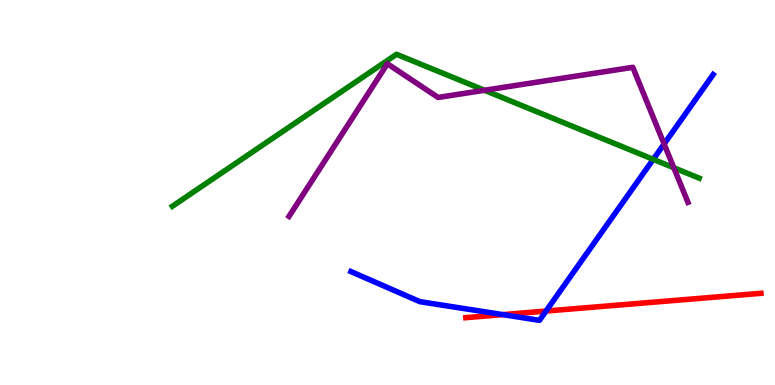[{'lines': ['blue', 'red'], 'intersections': [{'x': 6.49, 'y': 1.83}, {'x': 7.05, 'y': 1.92}]}, {'lines': ['green', 'red'], 'intersections': []}, {'lines': ['purple', 'red'], 'intersections': []}, {'lines': ['blue', 'green'], 'intersections': [{'x': 8.43, 'y': 5.86}]}, {'lines': ['blue', 'purple'], 'intersections': [{'x': 8.57, 'y': 6.26}]}, {'lines': ['green', 'purple'], 'intersections': [{'x': 6.25, 'y': 7.66}, {'x': 8.69, 'y': 5.64}]}]